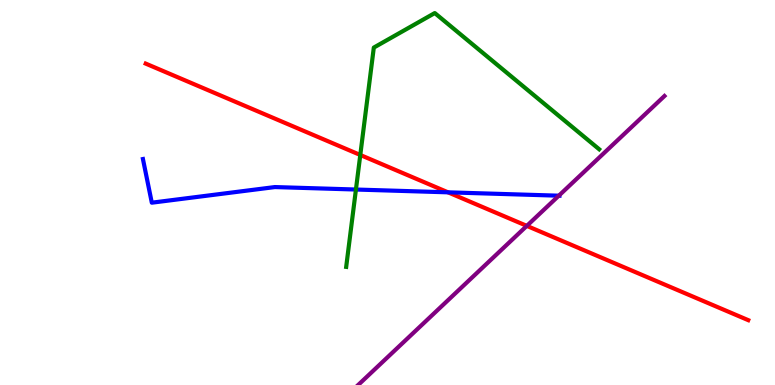[{'lines': ['blue', 'red'], 'intersections': [{'x': 5.78, 'y': 5.0}]}, {'lines': ['green', 'red'], 'intersections': [{'x': 4.65, 'y': 5.97}]}, {'lines': ['purple', 'red'], 'intersections': [{'x': 6.8, 'y': 4.13}]}, {'lines': ['blue', 'green'], 'intersections': [{'x': 4.59, 'y': 5.08}]}, {'lines': ['blue', 'purple'], 'intersections': [{'x': 7.21, 'y': 4.92}]}, {'lines': ['green', 'purple'], 'intersections': []}]